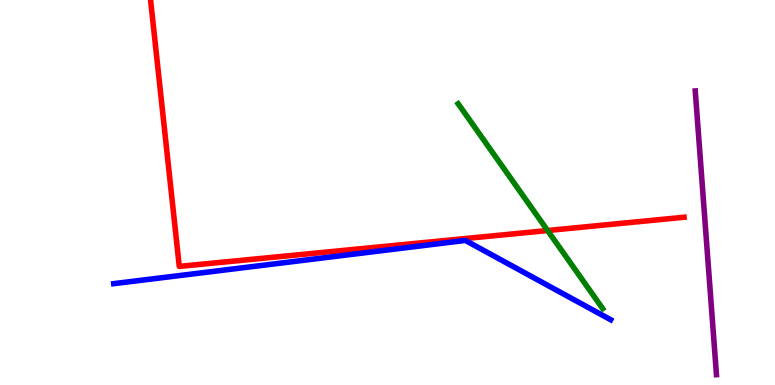[{'lines': ['blue', 'red'], 'intersections': []}, {'lines': ['green', 'red'], 'intersections': [{'x': 7.07, 'y': 4.01}]}, {'lines': ['purple', 'red'], 'intersections': []}, {'lines': ['blue', 'green'], 'intersections': []}, {'lines': ['blue', 'purple'], 'intersections': []}, {'lines': ['green', 'purple'], 'intersections': []}]